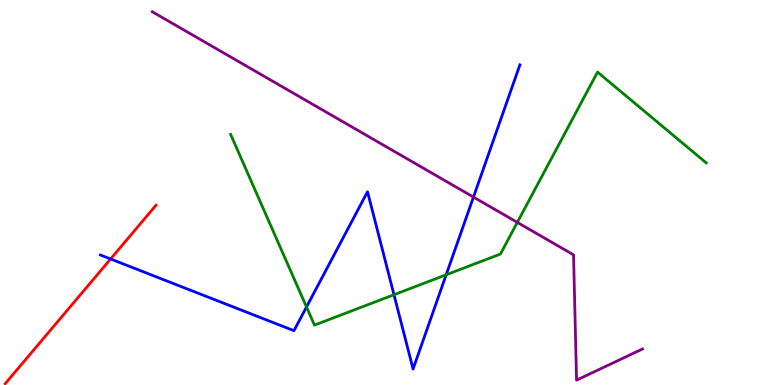[{'lines': ['blue', 'red'], 'intersections': [{'x': 1.43, 'y': 3.27}]}, {'lines': ['green', 'red'], 'intersections': []}, {'lines': ['purple', 'red'], 'intersections': []}, {'lines': ['blue', 'green'], 'intersections': [{'x': 3.95, 'y': 2.03}, {'x': 5.08, 'y': 2.34}, {'x': 5.76, 'y': 2.86}]}, {'lines': ['blue', 'purple'], 'intersections': [{'x': 6.11, 'y': 4.88}]}, {'lines': ['green', 'purple'], 'intersections': [{'x': 6.68, 'y': 4.22}]}]